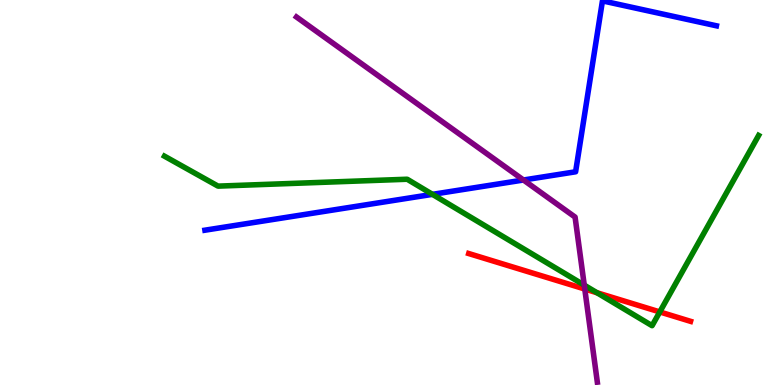[{'lines': ['blue', 'red'], 'intersections': []}, {'lines': ['green', 'red'], 'intersections': [{'x': 7.7, 'y': 2.4}, {'x': 8.51, 'y': 1.9}]}, {'lines': ['purple', 'red'], 'intersections': [{'x': 7.55, 'y': 2.49}]}, {'lines': ['blue', 'green'], 'intersections': [{'x': 5.58, 'y': 4.95}]}, {'lines': ['blue', 'purple'], 'intersections': [{'x': 6.75, 'y': 5.32}]}, {'lines': ['green', 'purple'], 'intersections': [{'x': 7.54, 'y': 2.59}]}]